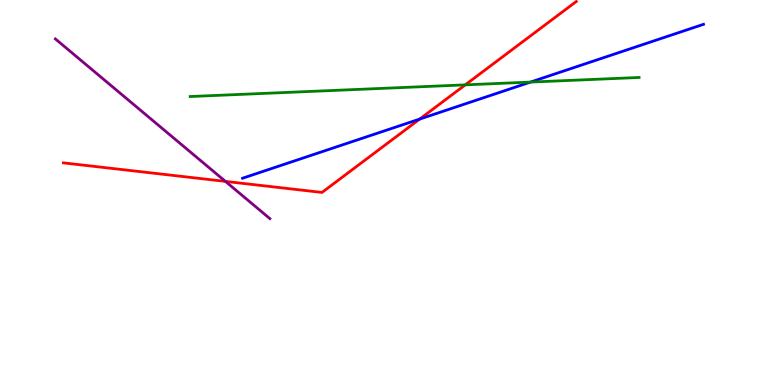[{'lines': ['blue', 'red'], 'intersections': [{'x': 5.41, 'y': 6.91}]}, {'lines': ['green', 'red'], 'intersections': [{'x': 6.0, 'y': 7.8}]}, {'lines': ['purple', 'red'], 'intersections': [{'x': 2.91, 'y': 5.29}]}, {'lines': ['blue', 'green'], 'intersections': [{'x': 6.85, 'y': 7.87}]}, {'lines': ['blue', 'purple'], 'intersections': []}, {'lines': ['green', 'purple'], 'intersections': []}]